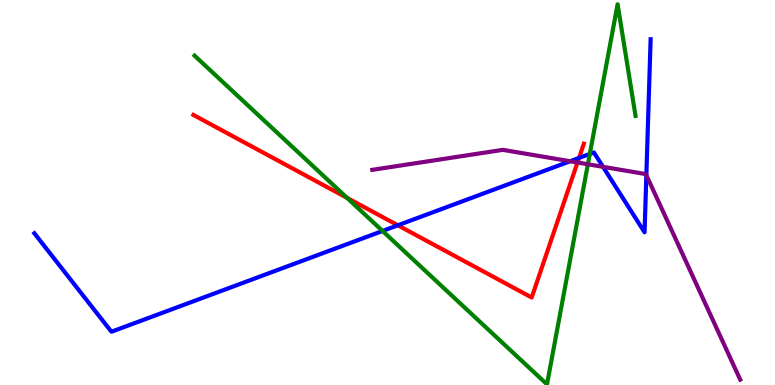[{'lines': ['blue', 'red'], 'intersections': [{'x': 5.13, 'y': 4.15}, {'x': 7.47, 'y': 5.9}]}, {'lines': ['green', 'red'], 'intersections': [{'x': 4.48, 'y': 4.86}]}, {'lines': ['purple', 'red'], 'intersections': [{'x': 7.45, 'y': 5.78}]}, {'lines': ['blue', 'green'], 'intersections': [{'x': 4.94, 'y': 4.0}, {'x': 7.61, 'y': 6.0}]}, {'lines': ['blue', 'purple'], 'intersections': [{'x': 7.36, 'y': 5.81}, {'x': 7.78, 'y': 5.67}, {'x': 8.34, 'y': 5.45}]}, {'lines': ['green', 'purple'], 'intersections': [{'x': 7.59, 'y': 5.73}]}]